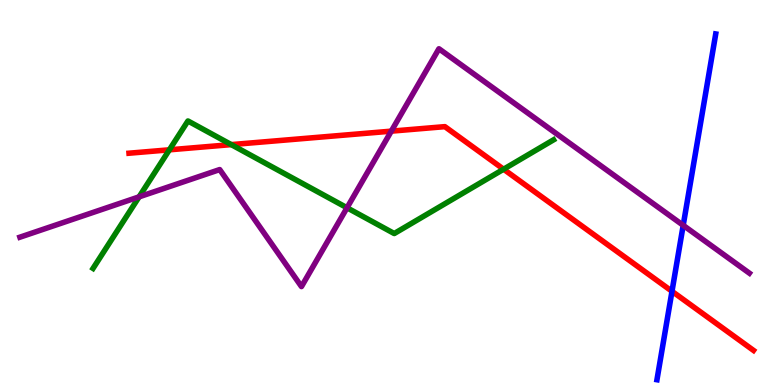[{'lines': ['blue', 'red'], 'intersections': [{'x': 8.67, 'y': 2.43}]}, {'lines': ['green', 'red'], 'intersections': [{'x': 2.19, 'y': 6.11}, {'x': 2.98, 'y': 6.24}, {'x': 6.5, 'y': 5.6}]}, {'lines': ['purple', 'red'], 'intersections': [{'x': 5.05, 'y': 6.59}]}, {'lines': ['blue', 'green'], 'intersections': []}, {'lines': ['blue', 'purple'], 'intersections': [{'x': 8.82, 'y': 4.15}]}, {'lines': ['green', 'purple'], 'intersections': [{'x': 1.79, 'y': 4.89}, {'x': 4.48, 'y': 4.6}]}]